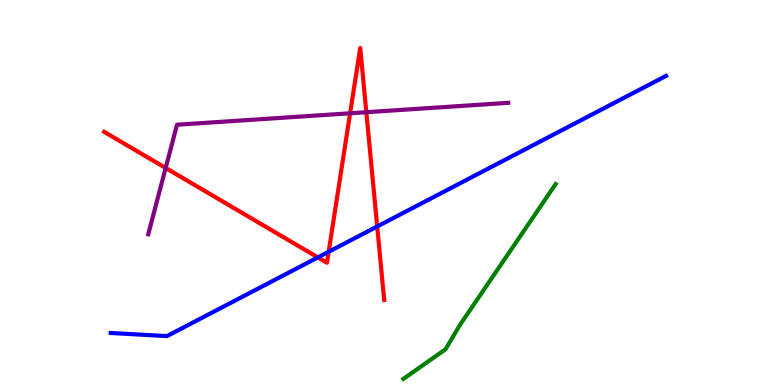[{'lines': ['blue', 'red'], 'intersections': [{'x': 4.1, 'y': 3.31}, {'x': 4.24, 'y': 3.46}, {'x': 4.87, 'y': 4.12}]}, {'lines': ['green', 'red'], 'intersections': []}, {'lines': ['purple', 'red'], 'intersections': [{'x': 2.14, 'y': 5.64}, {'x': 4.52, 'y': 7.06}, {'x': 4.73, 'y': 7.09}]}, {'lines': ['blue', 'green'], 'intersections': []}, {'lines': ['blue', 'purple'], 'intersections': []}, {'lines': ['green', 'purple'], 'intersections': []}]